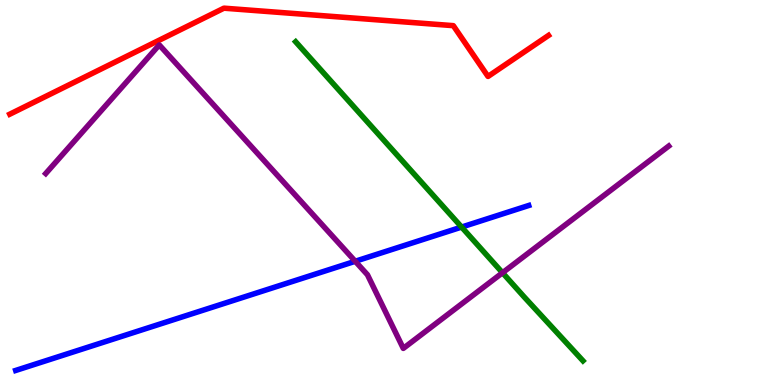[{'lines': ['blue', 'red'], 'intersections': []}, {'lines': ['green', 'red'], 'intersections': []}, {'lines': ['purple', 'red'], 'intersections': []}, {'lines': ['blue', 'green'], 'intersections': [{'x': 5.96, 'y': 4.1}]}, {'lines': ['blue', 'purple'], 'intersections': [{'x': 4.58, 'y': 3.21}]}, {'lines': ['green', 'purple'], 'intersections': [{'x': 6.48, 'y': 2.92}]}]